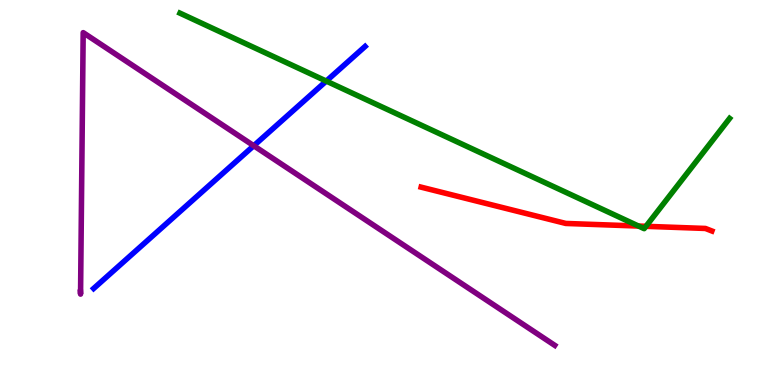[{'lines': ['blue', 'red'], 'intersections': []}, {'lines': ['green', 'red'], 'intersections': [{'x': 8.24, 'y': 4.13}, {'x': 8.33, 'y': 4.12}]}, {'lines': ['purple', 'red'], 'intersections': []}, {'lines': ['blue', 'green'], 'intersections': [{'x': 4.21, 'y': 7.89}]}, {'lines': ['blue', 'purple'], 'intersections': [{'x': 3.27, 'y': 6.21}]}, {'lines': ['green', 'purple'], 'intersections': []}]